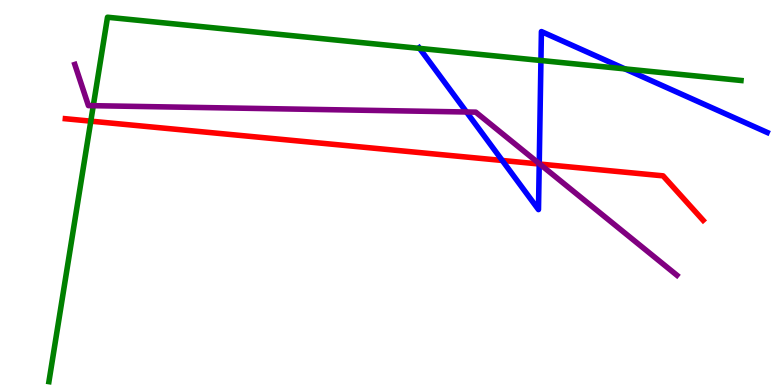[{'lines': ['blue', 'red'], 'intersections': [{'x': 6.48, 'y': 5.83}, {'x': 6.96, 'y': 5.74}]}, {'lines': ['green', 'red'], 'intersections': [{'x': 1.17, 'y': 6.85}]}, {'lines': ['purple', 'red'], 'intersections': [{'x': 6.96, 'y': 5.74}]}, {'lines': ['blue', 'green'], 'intersections': [{'x': 5.41, 'y': 8.74}, {'x': 6.98, 'y': 8.43}, {'x': 8.06, 'y': 8.21}]}, {'lines': ['blue', 'purple'], 'intersections': [{'x': 6.02, 'y': 7.09}, {'x': 6.96, 'y': 5.75}]}, {'lines': ['green', 'purple'], 'intersections': [{'x': 1.2, 'y': 7.25}]}]